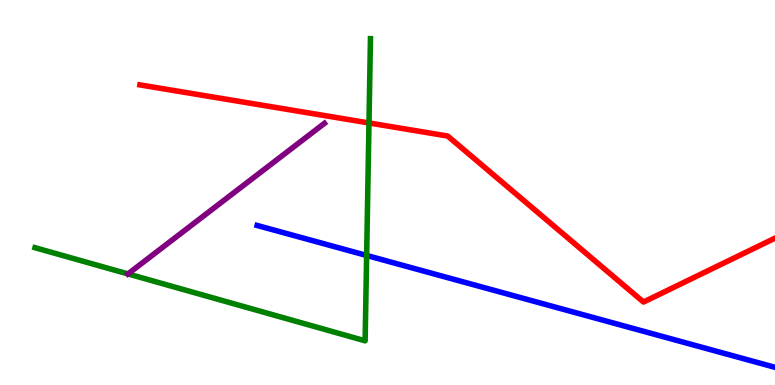[{'lines': ['blue', 'red'], 'intersections': []}, {'lines': ['green', 'red'], 'intersections': [{'x': 4.76, 'y': 6.81}]}, {'lines': ['purple', 'red'], 'intersections': []}, {'lines': ['blue', 'green'], 'intersections': [{'x': 4.73, 'y': 3.36}]}, {'lines': ['blue', 'purple'], 'intersections': []}, {'lines': ['green', 'purple'], 'intersections': [{'x': 1.65, 'y': 2.89}]}]